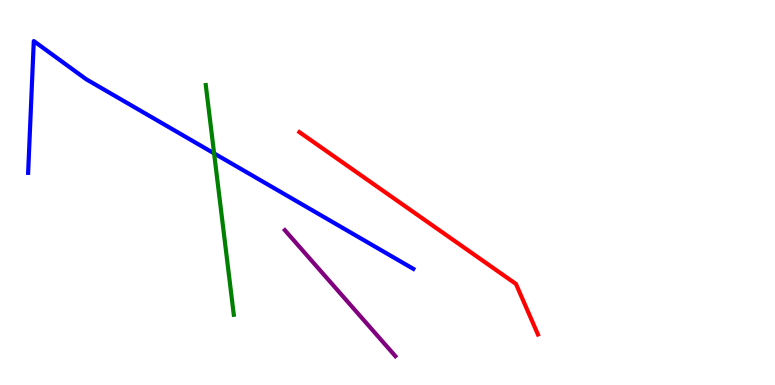[{'lines': ['blue', 'red'], 'intersections': []}, {'lines': ['green', 'red'], 'intersections': []}, {'lines': ['purple', 'red'], 'intersections': []}, {'lines': ['blue', 'green'], 'intersections': [{'x': 2.76, 'y': 6.02}]}, {'lines': ['blue', 'purple'], 'intersections': []}, {'lines': ['green', 'purple'], 'intersections': []}]